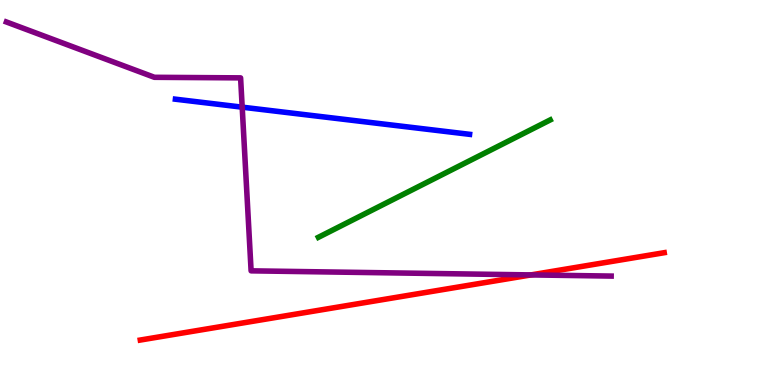[{'lines': ['blue', 'red'], 'intersections': []}, {'lines': ['green', 'red'], 'intersections': []}, {'lines': ['purple', 'red'], 'intersections': [{'x': 6.85, 'y': 2.86}]}, {'lines': ['blue', 'green'], 'intersections': []}, {'lines': ['blue', 'purple'], 'intersections': [{'x': 3.13, 'y': 7.22}]}, {'lines': ['green', 'purple'], 'intersections': []}]